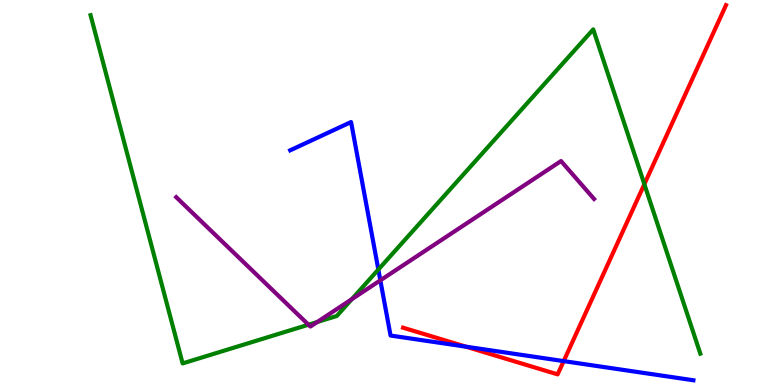[{'lines': ['blue', 'red'], 'intersections': [{'x': 6.01, 'y': 0.996}, {'x': 7.27, 'y': 0.621}]}, {'lines': ['green', 'red'], 'intersections': [{'x': 8.31, 'y': 5.22}]}, {'lines': ['purple', 'red'], 'intersections': []}, {'lines': ['blue', 'green'], 'intersections': [{'x': 4.88, 'y': 3.0}]}, {'lines': ['blue', 'purple'], 'intersections': [{'x': 4.91, 'y': 2.72}]}, {'lines': ['green', 'purple'], 'intersections': [{'x': 3.98, 'y': 1.57}, {'x': 4.09, 'y': 1.64}, {'x': 4.54, 'y': 2.23}]}]